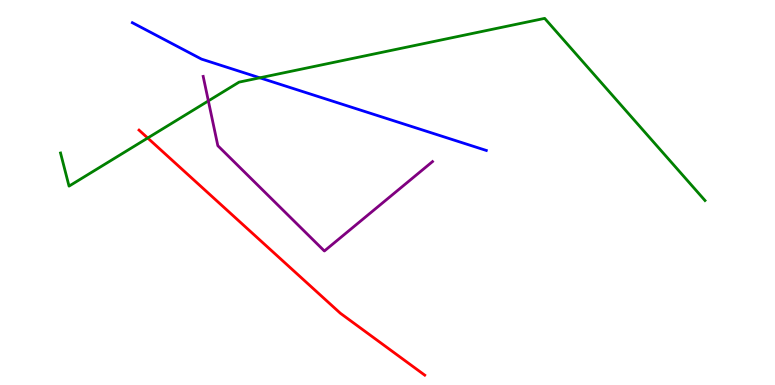[{'lines': ['blue', 'red'], 'intersections': []}, {'lines': ['green', 'red'], 'intersections': [{'x': 1.91, 'y': 6.42}]}, {'lines': ['purple', 'red'], 'intersections': []}, {'lines': ['blue', 'green'], 'intersections': [{'x': 3.35, 'y': 7.98}]}, {'lines': ['blue', 'purple'], 'intersections': []}, {'lines': ['green', 'purple'], 'intersections': [{'x': 2.69, 'y': 7.38}]}]